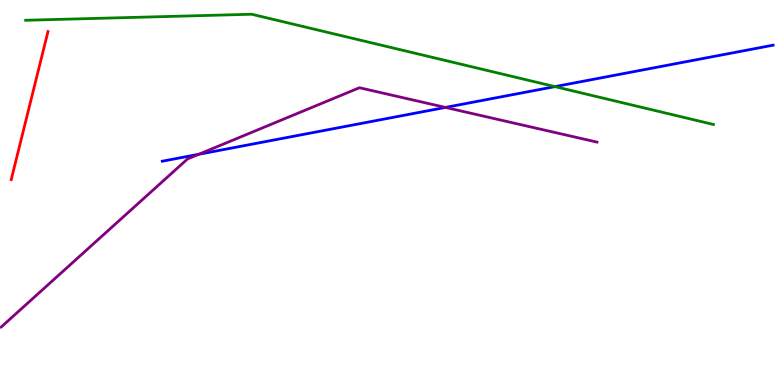[{'lines': ['blue', 'red'], 'intersections': []}, {'lines': ['green', 'red'], 'intersections': []}, {'lines': ['purple', 'red'], 'intersections': []}, {'lines': ['blue', 'green'], 'intersections': [{'x': 7.16, 'y': 7.75}]}, {'lines': ['blue', 'purple'], 'intersections': [{'x': 2.56, 'y': 5.99}, {'x': 5.75, 'y': 7.21}]}, {'lines': ['green', 'purple'], 'intersections': []}]